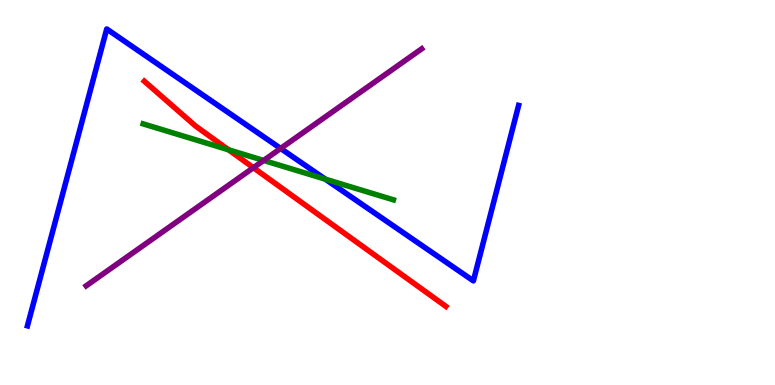[{'lines': ['blue', 'red'], 'intersections': []}, {'lines': ['green', 'red'], 'intersections': [{'x': 2.95, 'y': 6.11}]}, {'lines': ['purple', 'red'], 'intersections': [{'x': 3.27, 'y': 5.64}]}, {'lines': ['blue', 'green'], 'intersections': [{'x': 4.2, 'y': 5.35}]}, {'lines': ['blue', 'purple'], 'intersections': [{'x': 3.62, 'y': 6.14}]}, {'lines': ['green', 'purple'], 'intersections': [{'x': 3.4, 'y': 5.83}]}]